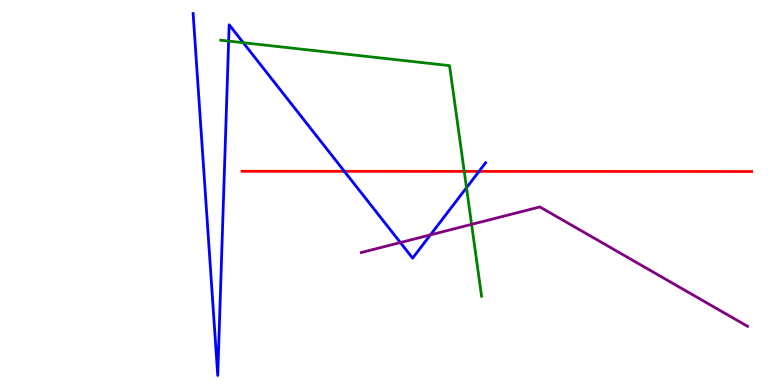[{'lines': ['blue', 'red'], 'intersections': [{'x': 4.44, 'y': 5.55}, {'x': 6.18, 'y': 5.55}]}, {'lines': ['green', 'red'], 'intersections': [{'x': 5.99, 'y': 5.55}]}, {'lines': ['purple', 'red'], 'intersections': []}, {'lines': ['blue', 'green'], 'intersections': [{'x': 2.95, 'y': 8.93}, {'x': 3.14, 'y': 8.89}, {'x': 6.02, 'y': 5.12}]}, {'lines': ['blue', 'purple'], 'intersections': [{'x': 5.17, 'y': 3.7}, {'x': 5.55, 'y': 3.9}]}, {'lines': ['green', 'purple'], 'intersections': [{'x': 6.08, 'y': 4.17}]}]